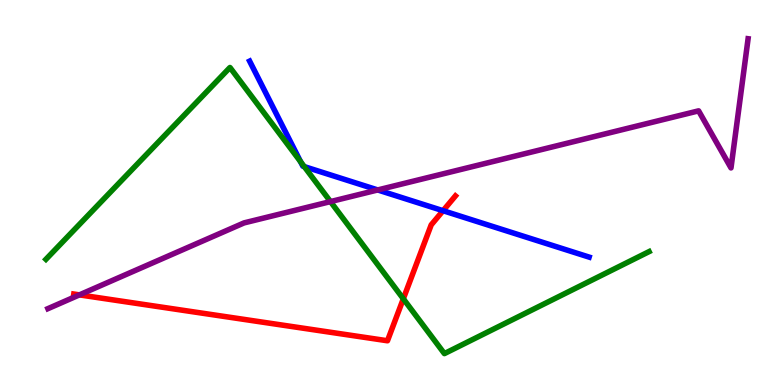[{'lines': ['blue', 'red'], 'intersections': [{'x': 5.72, 'y': 4.53}]}, {'lines': ['green', 'red'], 'intersections': [{'x': 5.2, 'y': 2.24}]}, {'lines': ['purple', 'red'], 'intersections': [{'x': 1.02, 'y': 2.34}]}, {'lines': ['blue', 'green'], 'intersections': [{'x': 3.88, 'y': 5.8}, {'x': 3.93, 'y': 5.67}]}, {'lines': ['blue', 'purple'], 'intersections': [{'x': 4.87, 'y': 5.07}]}, {'lines': ['green', 'purple'], 'intersections': [{'x': 4.26, 'y': 4.76}]}]